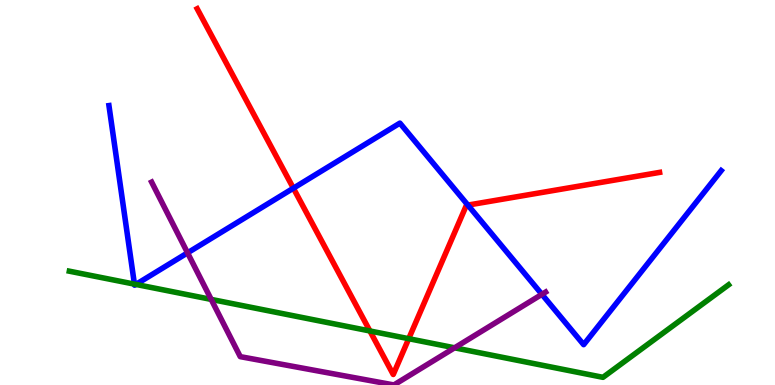[{'lines': ['blue', 'red'], 'intersections': [{'x': 3.79, 'y': 5.11}, {'x': 6.04, 'y': 4.67}]}, {'lines': ['green', 'red'], 'intersections': [{'x': 4.77, 'y': 1.4}, {'x': 5.27, 'y': 1.2}]}, {'lines': ['purple', 'red'], 'intersections': []}, {'lines': ['blue', 'green'], 'intersections': [{'x': 1.73, 'y': 2.62}, {'x': 1.75, 'y': 2.61}]}, {'lines': ['blue', 'purple'], 'intersections': [{'x': 2.42, 'y': 3.43}, {'x': 6.99, 'y': 2.35}]}, {'lines': ['green', 'purple'], 'intersections': [{'x': 2.73, 'y': 2.22}, {'x': 5.87, 'y': 0.966}]}]